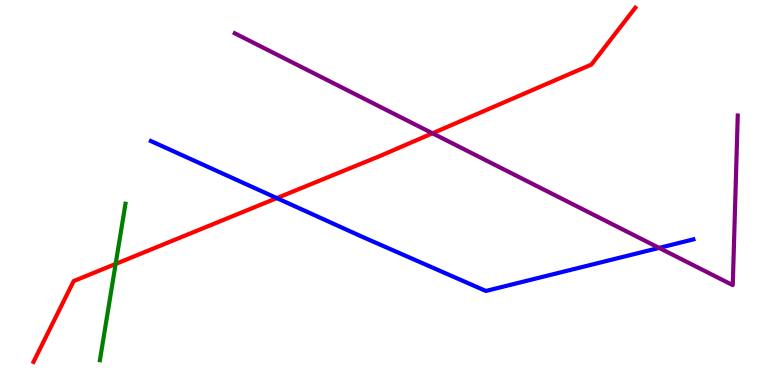[{'lines': ['blue', 'red'], 'intersections': [{'x': 3.57, 'y': 4.85}]}, {'lines': ['green', 'red'], 'intersections': [{'x': 1.49, 'y': 3.14}]}, {'lines': ['purple', 'red'], 'intersections': [{'x': 5.58, 'y': 6.54}]}, {'lines': ['blue', 'green'], 'intersections': []}, {'lines': ['blue', 'purple'], 'intersections': [{'x': 8.5, 'y': 3.56}]}, {'lines': ['green', 'purple'], 'intersections': []}]